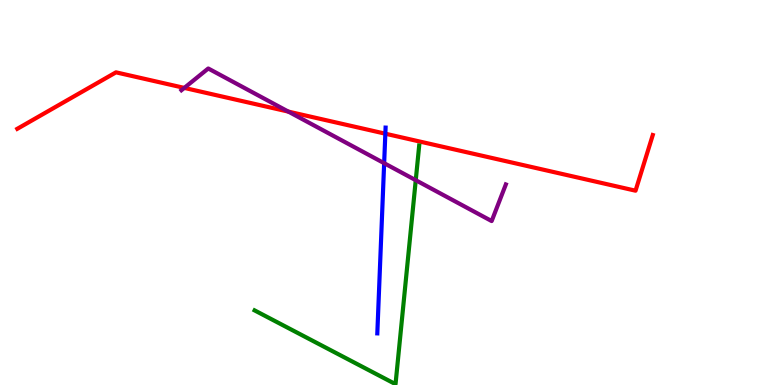[{'lines': ['blue', 'red'], 'intersections': [{'x': 4.97, 'y': 6.53}]}, {'lines': ['green', 'red'], 'intersections': []}, {'lines': ['purple', 'red'], 'intersections': [{'x': 2.38, 'y': 7.72}, {'x': 3.72, 'y': 7.1}]}, {'lines': ['blue', 'green'], 'intersections': []}, {'lines': ['blue', 'purple'], 'intersections': [{'x': 4.96, 'y': 5.76}]}, {'lines': ['green', 'purple'], 'intersections': [{'x': 5.36, 'y': 5.32}]}]